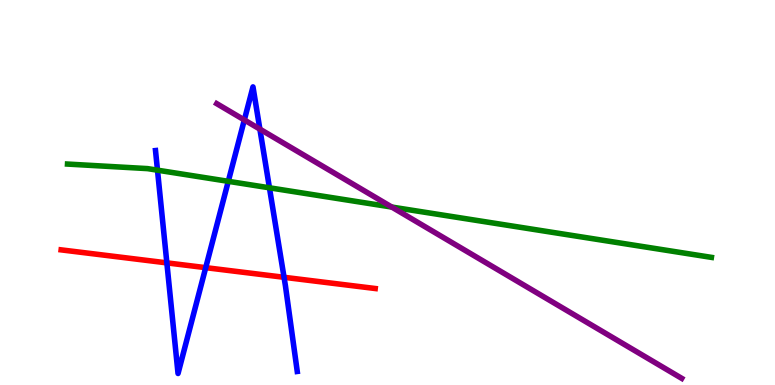[{'lines': ['blue', 'red'], 'intersections': [{'x': 2.15, 'y': 3.17}, {'x': 2.65, 'y': 3.05}, {'x': 3.67, 'y': 2.8}]}, {'lines': ['green', 'red'], 'intersections': []}, {'lines': ['purple', 'red'], 'intersections': []}, {'lines': ['blue', 'green'], 'intersections': [{'x': 2.03, 'y': 5.58}, {'x': 2.95, 'y': 5.29}, {'x': 3.48, 'y': 5.12}]}, {'lines': ['blue', 'purple'], 'intersections': [{'x': 3.15, 'y': 6.88}, {'x': 3.35, 'y': 6.65}]}, {'lines': ['green', 'purple'], 'intersections': [{'x': 5.06, 'y': 4.62}]}]